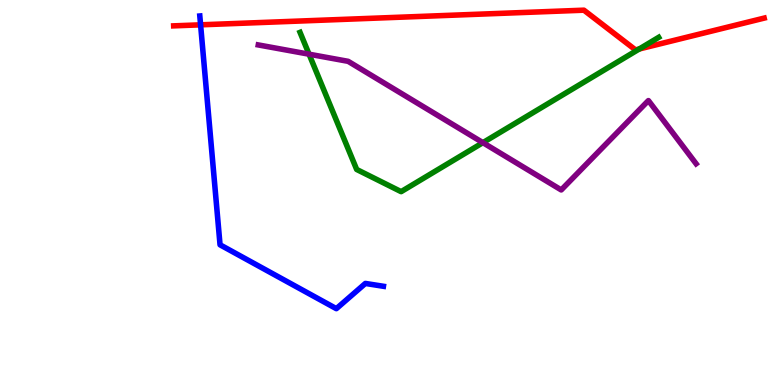[{'lines': ['blue', 'red'], 'intersections': [{'x': 2.59, 'y': 9.36}]}, {'lines': ['green', 'red'], 'intersections': [{'x': 8.25, 'y': 8.73}]}, {'lines': ['purple', 'red'], 'intersections': []}, {'lines': ['blue', 'green'], 'intersections': []}, {'lines': ['blue', 'purple'], 'intersections': []}, {'lines': ['green', 'purple'], 'intersections': [{'x': 3.99, 'y': 8.59}, {'x': 6.23, 'y': 6.29}]}]